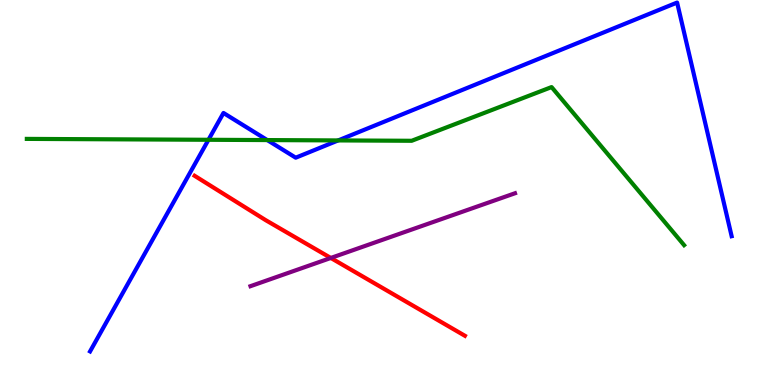[{'lines': ['blue', 'red'], 'intersections': []}, {'lines': ['green', 'red'], 'intersections': []}, {'lines': ['purple', 'red'], 'intersections': [{'x': 4.27, 'y': 3.3}]}, {'lines': ['blue', 'green'], 'intersections': [{'x': 2.69, 'y': 6.37}, {'x': 3.45, 'y': 6.36}, {'x': 4.36, 'y': 6.35}]}, {'lines': ['blue', 'purple'], 'intersections': []}, {'lines': ['green', 'purple'], 'intersections': []}]